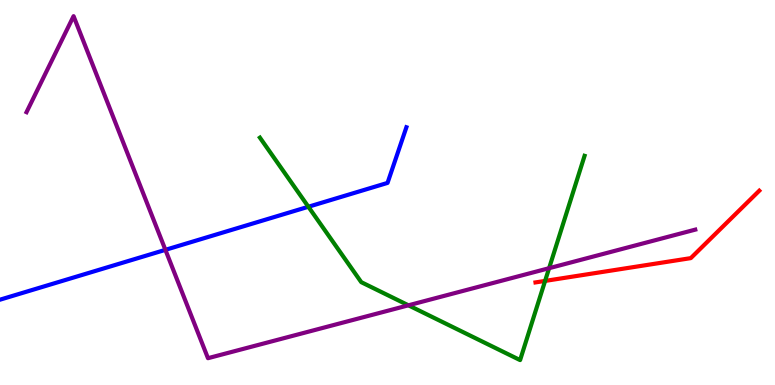[{'lines': ['blue', 'red'], 'intersections': []}, {'lines': ['green', 'red'], 'intersections': [{'x': 7.03, 'y': 2.7}]}, {'lines': ['purple', 'red'], 'intersections': []}, {'lines': ['blue', 'green'], 'intersections': [{'x': 3.98, 'y': 4.63}]}, {'lines': ['blue', 'purple'], 'intersections': [{'x': 2.13, 'y': 3.51}]}, {'lines': ['green', 'purple'], 'intersections': [{'x': 5.27, 'y': 2.07}, {'x': 7.09, 'y': 3.03}]}]